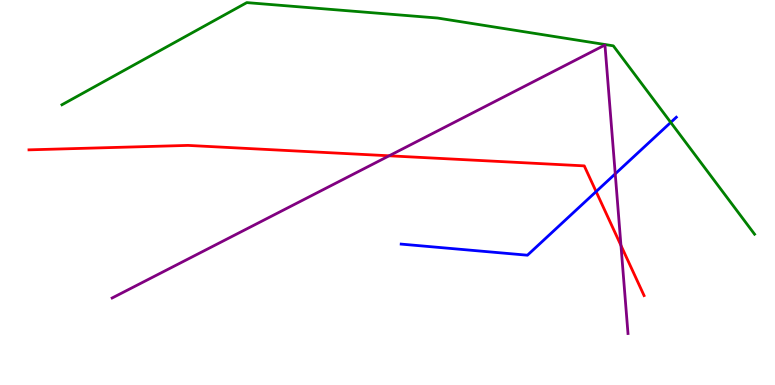[{'lines': ['blue', 'red'], 'intersections': [{'x': 7.69, 'y': 5.02}]}, {'lines': ['green', 'red'], 'intersections': []}, {'lines': ['purple', 'red'], 'intersections': [{'x': 5.02, 'y': 5.95}, {'x': 8.01, 'y': 3.62}]}, {'lines': ['blue', 'green'], 'intersections': [{'x': 8.65, 'y': 6.82}]}, {'lines': ['blue', 'purple'], 'intersections': [{'x': 7.94, 'y': 5.48}]}, {'lines': ['green', 'purple'], 'intersections': []}]